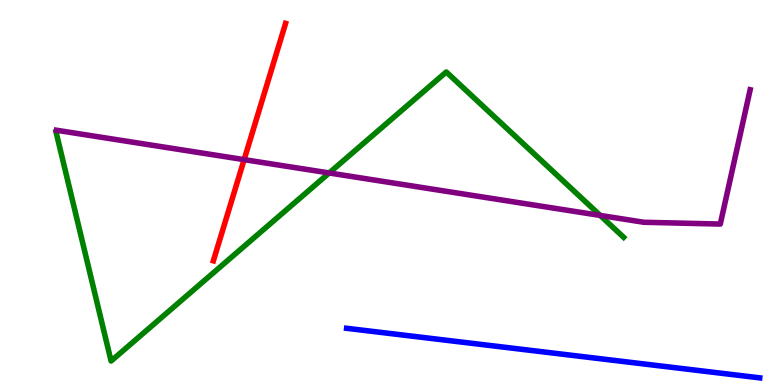[{'lines': ['blue', 'red'], 'intersections': []}, {'lines': ['green', 'red'], 'intersections': []}, {'lines': ['purple', 'red'], 'intersections': [{'x': 3.15, 'y': 5.85}]}, {'lines': ['blue', 'green'], 'intersections': []}, {'lines': ['blue', 'purple'], 'intersections': []}, {'lines': ['green', 'purple'], 'intersections': [{'x': 4.25, 'y': 5.51}, {'x': 7.74, 'y': 4.4}]}]